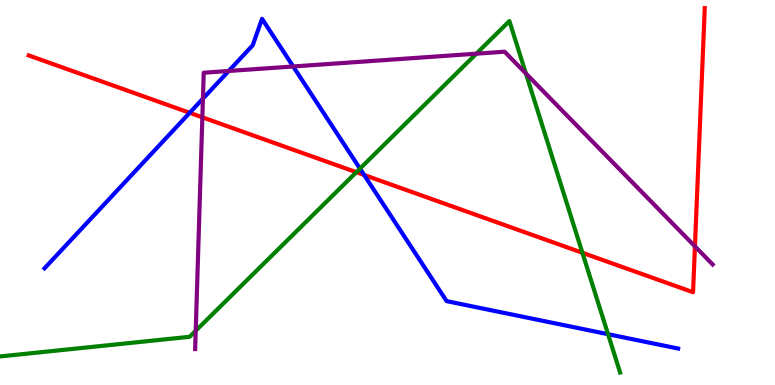[{'lines': ['blue', 'red'], 'intersections': [{'x': 2.45, 'y': 7.07}, {'x': 4.7, 'y': 5.46}]}, {'lines': ['green', 'red'], 'intersections': [{'x': 4.6, 'y': 5.53}, {'x': 7.51, 'y': 3.43}]}, {'lines': ['purple', 'red'], 'intersections': [{'x': 2.61, 'y': 6.95}, {'x': 8.97, 'y': 3.6}]}, {'lines': ['blue', 'green'], 'intersections': [{'x': 4.64, 'y': 5.62}, {'x': 7.85, 'y': 1.32}]}, {'lines': ['blue', 'purple'], 'intersections': [{'x': 2.62, 'y': 7.44}, {'x': 2.95, 'y': 8.16}, {'x': 3.78, 'y': 8.27}]}, {'lines': ['green', 'purple'], 'intersections': [{'x': 2.53, 'y': 1.41}, {'x': 6.15, 'y': 8.61}, {'x': 6.79, 'y': 8.09}]}]